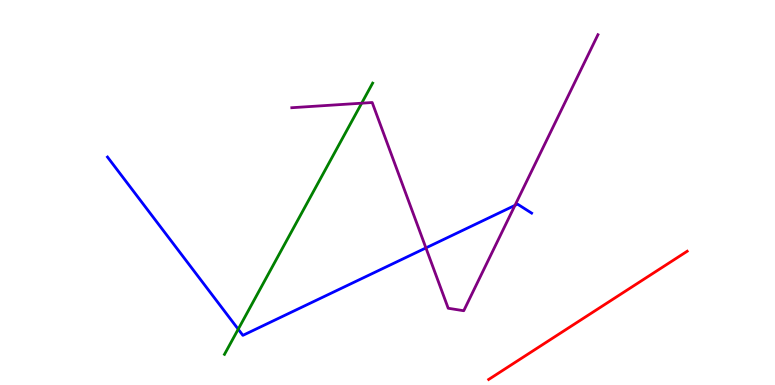[{'lines': ['blue', 'red'], 'intersections': []}, {'lines': ['green', 'red'], 'intersections': []}, {'lines': ['purple', 'red'], 'intersections': []}, {'lines': ['blue', 'green'], 'intersections': [{'x': 3.07, 'y': 1.45}]}, {'lines': ['blue', 'purple'], 'intersections': [{'x': 5.5, 'y': 3.56}, {'x': 6.64, 'y': 4.67}]}, {'lines': ['green', 'purple'], 'intersections': [{'x': 4.67, 'y': 7.32}]}]